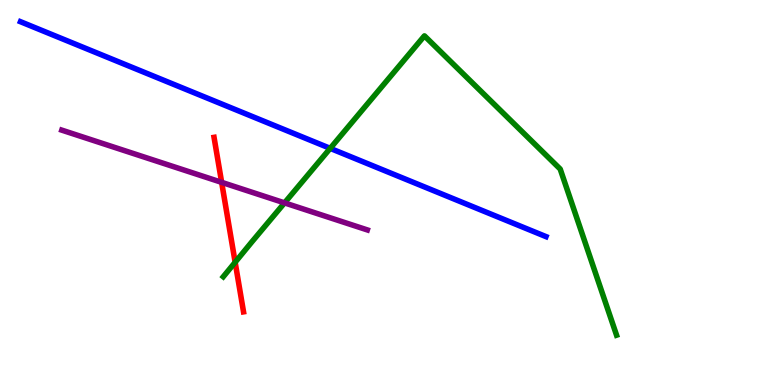[{'lines': ['blue', 'red'], 'intersections': []}, {'lines': ['green', 'red'], 'intersections': [{'x': 3.03, 'y': 3.19}]}, {'lines': ['purple', 'red'], 'intersections': [{'x': 2.86, 'y': 5.26}]}, {'lines': ['blue', 'green'], 'intersections': [{'x': 4.26, 'y': 6.15}]}, {'lines': ['blue', 'purple'], 'intersections': []}, {'lines': ['green', 'purple'], 'intersections': [{'x': 3.67, 'y': 4.73}]}]